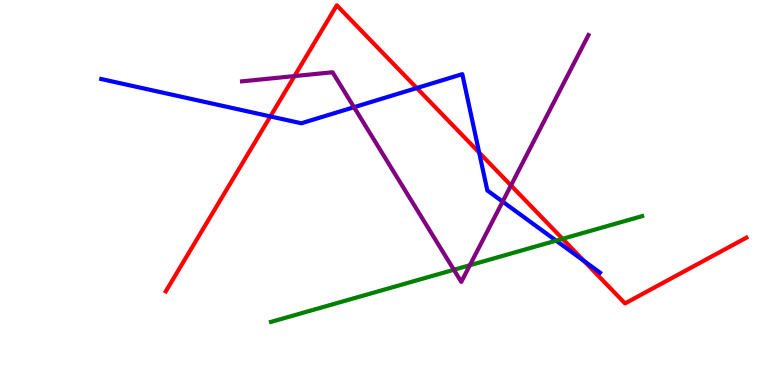[{'lines': ['blue', 'red'], 'intersections': [{'x': 3.49, 'y': 6.98}, {'x': 5.38, 'y': 7.71}, {'x': 6.18, 'y': 6.04}, {'x': 7.53, 'y': 3.22}]}, {'lines': ['green', 'red'], 'intersections': [{'x': 7.26, 'y': 3.8}]}, {'lines': ['purple', 'red'], 'intersections': [{'x': 3.8, 'y': 8.02}, {'x': 6.59, 'y': 5.18}]}, {'lines': ['blue', 'green'], 'intersections': [{'x': 7.18, 'y': 3.75}]}, {'lines': ['blue', 'purple'], 'intersections': [{'x': 4.57, 'y': 7.22}, {'x': 6.49, 'y': 4.76}]}, {'lines': ['green', 'purple'], 'intersections': [{'x': 5.86, 'y': 2.99}, {'x': 6.06, 'y': 3.11}]}]